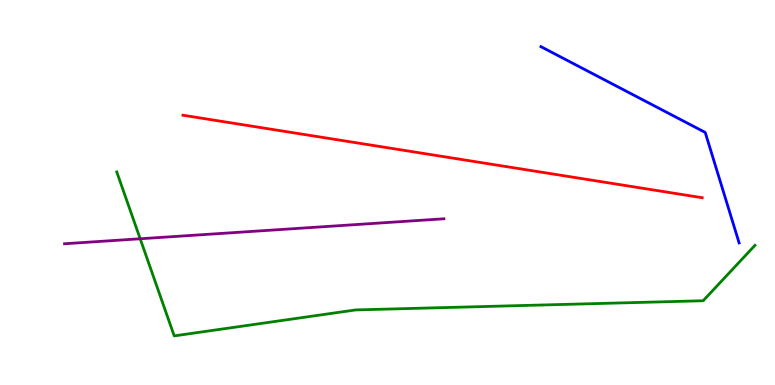[{'lines': ['blue', 'red'], 'intersections': []}, {'lines': ['green', 'red'], 'intersections': []}, {'lines': ['purple', 'red'], 'intersections': []}, {'lines': ['blue', 'green'], 'intersections': []}, {'lines': ['blue', 'purple'], 'intersections': []}, {'lines': ['green', 'purple'], 'intersections': [{'x': 1.81, 'y': 3.8}]}]